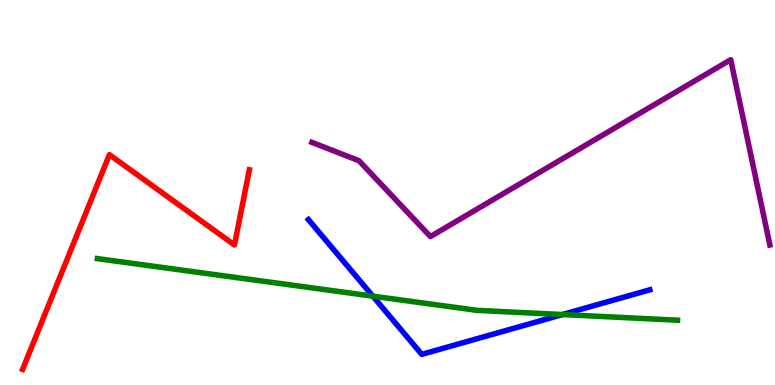[{'lines': ['blue', 'red'], 'intersections': []}, {'lines': ['green', 'red'], 'intersections': []}, {'lines': ['purple', 'red'], 'intersections': []}, {'lines': ['blue', 'green'], 'intersections': [{'x': 4.81, 'y': 2.31}, {'x': 7.26, 'y': 1.83}]}, {'lines': ['blue', 'purple'], 'intersections': []}, {'lines': ['green', 'purple'], 'intersections': []}]